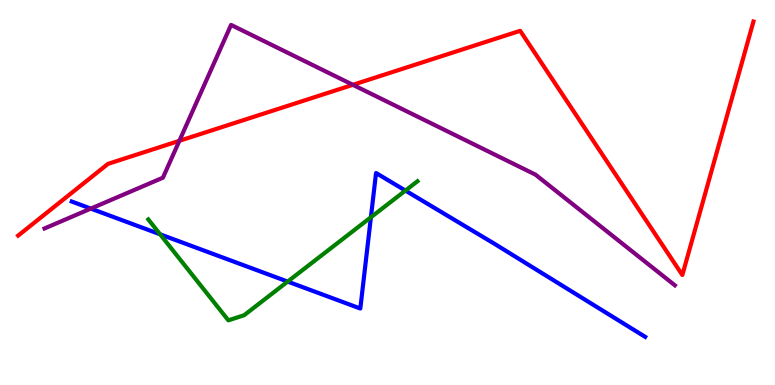[{'lines': ['blue', 'red'], 'intersections': []}, {'lines': ['green', 'red'], 'intersections': []}, {'lines': ['purple', 'red'], 'intersections': [{'x': 2.31, 'y': 6.34}, {'x': 4.55, 'y': 7.8}]}, {'lines': ['blue', 'green'], 'intersections': [{'x': 2.07, 'y': 3.91}, {'x': 3.71, 'y': 2.69}, {'x': 4.79, 'y': 4.36}, {'x': 5.23, 'y': 5.05}]}, {'lines': ['blue', 'purple'], 'intersections': [{'x': 1.17, 'y': 4.58}]}, {'lines': ['green', 'purple'], 'intersections': []}]